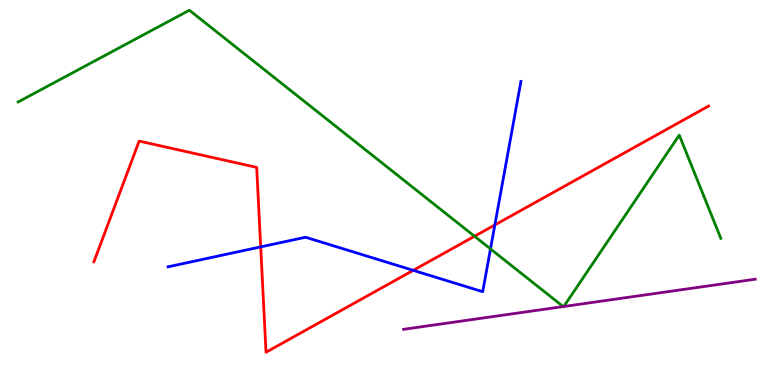[{'lines': ['blue', 'red'], 'intersections': [{'x': 3.36, 'y': 3.59}, {'x': 5.33, 'y': 2.98}, {'x': 6.39, 'y': 4.16}]}, {'lines': ['green', 'red'], 'intersections': [{'x': 6.12, 'y': 3.86}]}, {'lines': ['purple', 'red'], 'intersections': []}, {'lines': ['blue', 'green'], 'intersections': [{'x': 6.33, 'y': 3.53}]}, {'lines': ['blue', 'purple'], 'intersections': []}, {'lines': ['green', 'purple'], 'intersections': [{'x': 7.27, 'y': 2.04}, {'x': 7.27, 'y': 2.04}]}]